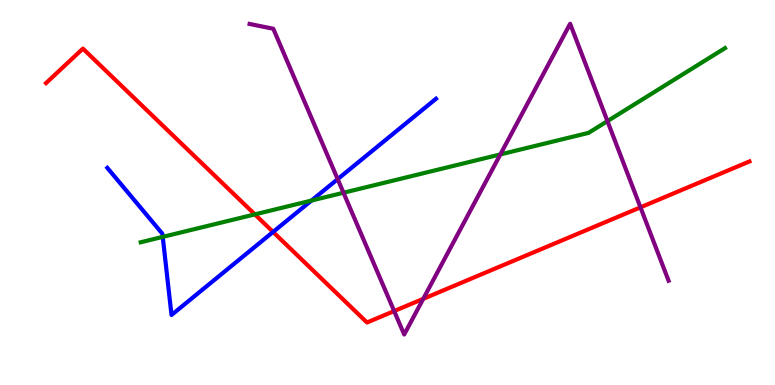[{'lines': ['blue', 'red'], 'intersections': [{'x': 3.52, 'y': 3.98}]}, {'lines': ['green', 'red'], 'intersections': [{'x': 3.29, 'y': 4.43}]}, {'lines': ['purple', 'red'], 'intersections': [{'x': 5.09, 'y': 1.92}, {'x': 5.46, 'y': 2.24}, {'x': 8.26, 'y': 4.61}]}, {'lines': ['blue', 'green'], 'intersections': [{'x': 2.1, 'y': 3.85}, {'x': 4.02, 'y': 4.79}]}, {'lines': ['blue', 'purple'], 'intersections': [{'x': 4.36, 'y': 5.35}]}, {'lines': ['green', 'purple'], 'intersections': [{'x': 4.43, 'y': 4.99}, {'x': 6.46, 'y': 5.99}, {'x': 7.84, 'y': 6.85}]}]